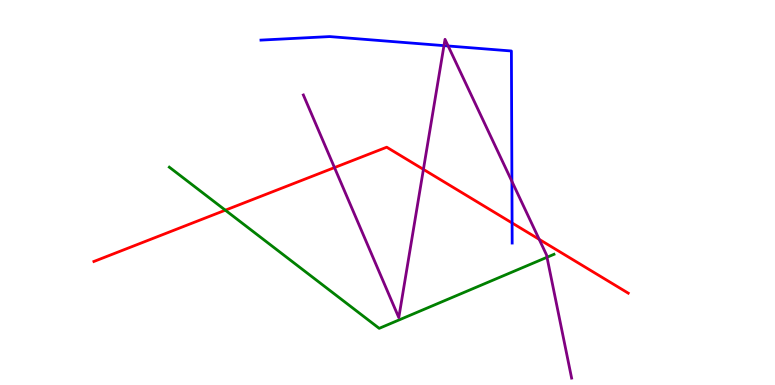[{'lines': ['blue', 'red'], 'intersections': [{'x': 6.61, 'y': 4.21}]}, {'lines': ['green', 'red'], 'intersections': [{'x': 2.91, 'y': 4.54}]}, {'lines': ['purple', 'red'], 'intersections': [{'x': 4.32, 'y': 5.65}, {'x': 5.46, 'y': 5.6}, {'x': 6.96, 'y': 3.78}]}, {'lines': ['blue', 'green'], 'intersections': []}, {'lines': ['blue', 'purple'], 'intersections': [{'x': 5.73, 'y': 8.81}, {'x': 5.78, 'y': 8.81}, {'x': 6.61, 'y': 5.29}]}, {'lines': ['green', 'purple'], 'intersections': [{'x': 7.06, 'y': 3.32}]}]